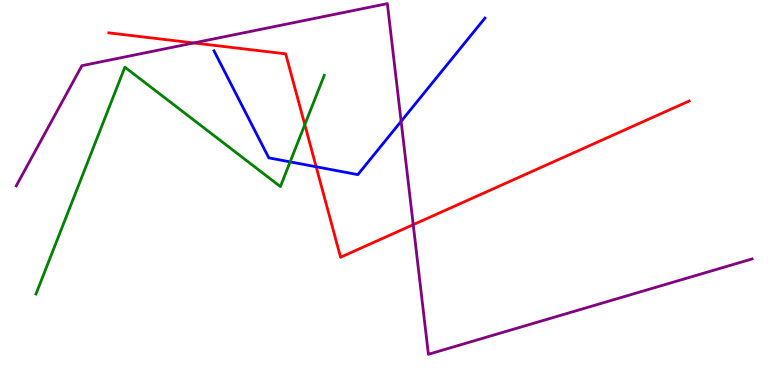[{'lines': ['blue', 'red'], 'intersections': [{'x': 4.08, 'y': 5.67}]}, {'lines': ['green', 'red'], 'intersections': [{'x': 3.93, 'y': 6.76}]}, {'lines': ['purple', 'red'], 'intersections': [{'x': 2.5, 'y': 8.88}, {'x': 5.33, 'y': 4.16}]}, {'lines': ['blue', 'green'], 'intersections': [{'x': 3.74, 'y': 5.8}]}, {'lines': ['blue', 'purple'], 'intersections': [{'x': 5.18, 'y': 6.85}]}, {'lines': ['green', 'purple'], 'intersections': []}]